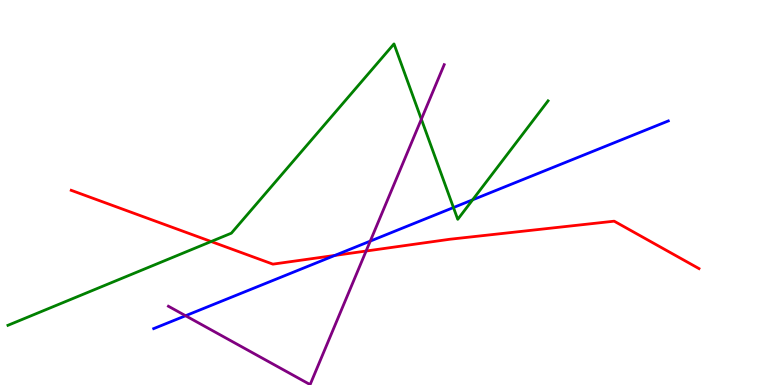[{'lines': ['blue', 'red'], 'intersections': [{'x': 4.32, 'y': 3.37}]}, {'lines': ['green', 'red'], 'intersections': [{'x': 2.72, 'y': 3.73}]}, {'lines': ['purple', 'red'], 'intersections': [{'x': 4.72, 'y': 3.48}]}, {'lines': ['blue', 'green'], 'intersections': [{'x': 5.85, 'y': 4.61}, {'x': 6.1, 'y': 4.81}]}, {'lines': ['blue', 'purple'], 'intersections': [{'x': 2.39, 'y': 1.8}, {'x': 4.78, 'y': 3.74}]}, {'lines': ['green', 'purple'], 'intersections': [{'x': 5.44, 'y': 6.9}]}]